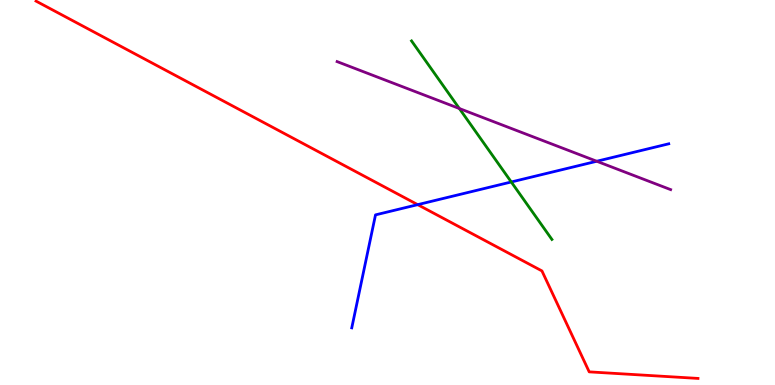[{'lines': ['blue', 'red'], 'intersections': [{'x': 5.39, 'y': 4.68}]}, {'lines': ['green', 'red'], 'intersections': []}, {'lines': ['purple', 'red'], 'intersections': []}, {'lines': ['blue', 'green'], 'intersections': [{'x': 6.6, 'y': 5.27}]}, {'lines': ['blue', 'purple'], 'intersections': [{'x': 7.7, 'y': 5.81}]}, {'lines': ['green', 'purple'], 'intersections': [{'x': 5.93, 'y': 7.18}]}]